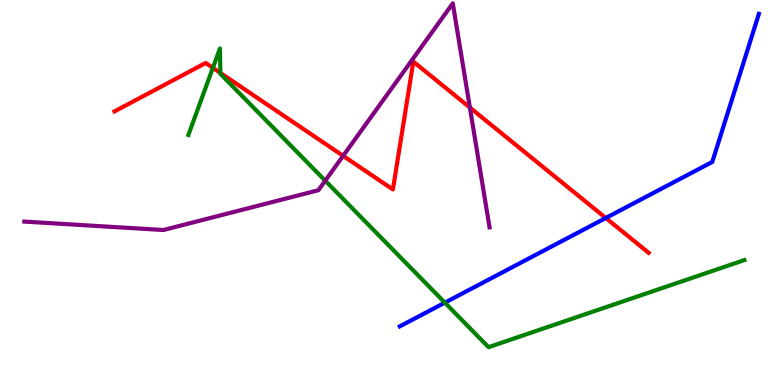[{'lines': ['blue', 'red'], 'intersections': [{'x': 7.82, 'y': 4.34}]}, {'lines': ['green', 'red'], 'intersections': [{'x': 2.75, 'y': 8.24}, {'x': 2.84, 'y': 8.11}]}, {'lines': ['purple', 'red'], 'intersections': [{'x': 4.43, 'y': 5.95}, {'x': 6.06, 'y': 7.21}]}, {'lines': ['blue', 'green'], 'intersections': [{'x': 5.74, 'y': 2.14}]}, {'lines': ['blue', 'purple'], 'intersections': []}, {'lines': ['green', 'purple'], 'intersections': [{'x': 4.2, 'y': 5.31}]}]